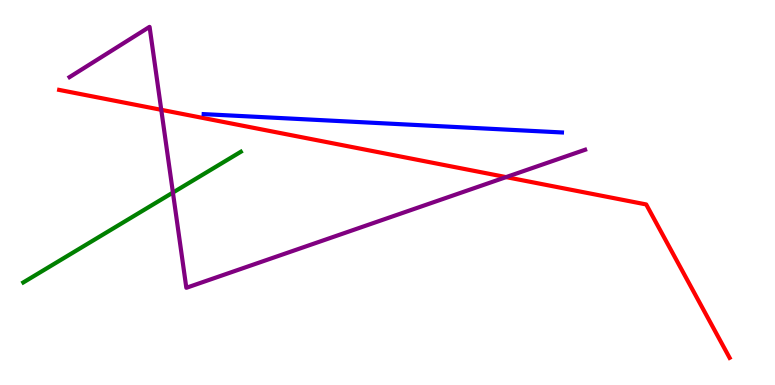[{'lines': ['blue', 'red'], 'intersections': []}, {'lines': ['green', 'red'], 'intersections': []}, {'lines': ['purple', 'red'], 'intersections': [{'x': 2.08, 'y': 7.15}, {'x': 6.53, 'y': 5.4}]}, {'lines': ['blue', 'green'], 'intersections': []}, {'lines': ['blue', 'purple'], 'intersections': []}, {'lines': ['green', 'purple'], 'intersections': [{'x': 2.23, 'y': 5.0}]}]